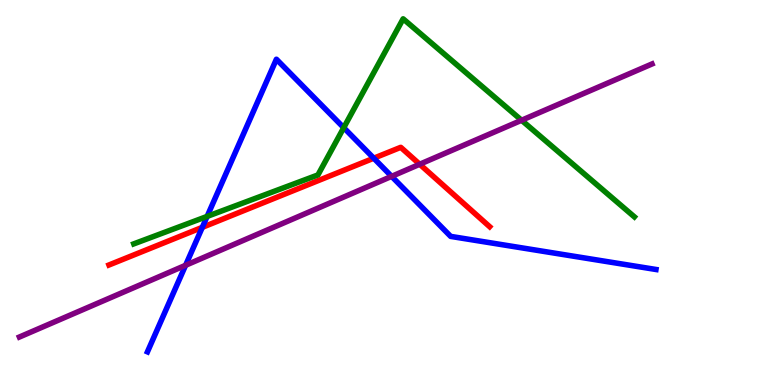[{'lines': ['blue', 'red'], 'intersections': [{'x': 2.61, 'y': 4.1}, {'x': 4.82, 'y': 5.89}]}, {'lines': ['green', 'red'], 'intersections': []}, {'lines': ['purple', 'red'], 'intersections': [{'x': 5.42, 'y': 5.73}]}, {'lines': ['blue', 'green'], 'intersections': [{'x': 2.67, 'y': 4.38}, {'x': 4.44, 'y': 6.68}]}, {'lines': ['blue', 'purple'], 'intersections': [{'x': 2.39, 'y': 3.11}, {'x': 5.05, 'y': 5.42}]}, {'lines': ['green', 'purple'], 'intersections': [{'x': 6.73, 'y': 6.88}]}]